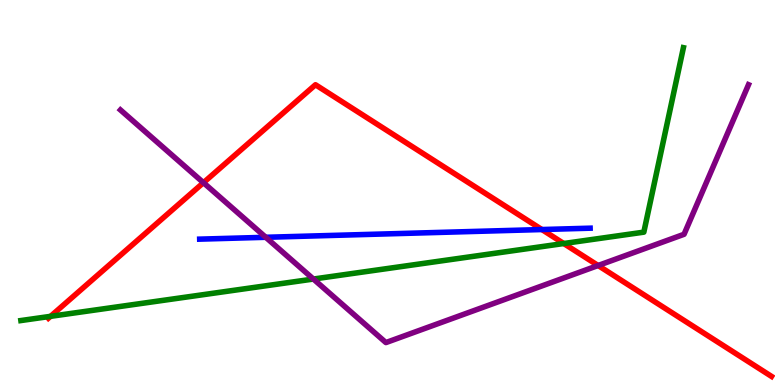[{'lines': ['blue', 'red'], 'intersections': [{'x': 6.99, 'y': 4.04}]}, {'lines': ['green', 'red'], 'intersections': [{'x': 0.652, 'y': 1.78}, {'x': 7.27, 'y': 3.67}]}, {'lines': ['purple', 'red'], 'intersections': [{'x': 2.63, 'y': 5.26}, {'x': 7.72, 'y': 3.1}]}, {'lines': ['blue', 'green'], 'intersections': []}, {'lines': ['blue', 'purple'], 'intersections': [{'x': 3.43, 'y': 3.84}]}, {'lines': ['green', 'purple'], 'intersections': [{'x': 4.04, 'y': 2.75}]}]